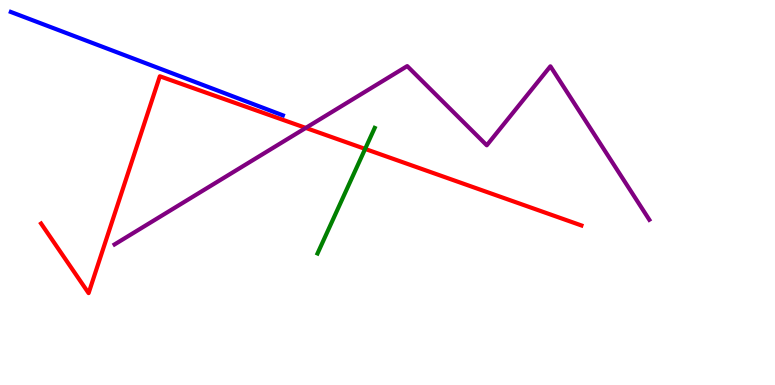[{'lines': ['blue', 'red'], 'intersections': []}, {'lines': ['green', 'red'], 'intersections': [{'x': 4.71, 'y': 6.13}]}, {'lines': ['purple', 'red'], 'intersections': [{'x': 3.95, 'y': 6.68}]}, {'lines': ['blue', 'green'], 'intersections': []}, {'lines': ['blue', 'purple'], 'intersections': []}, {'lines': ['green', 'purple'], 'intersections': []}]